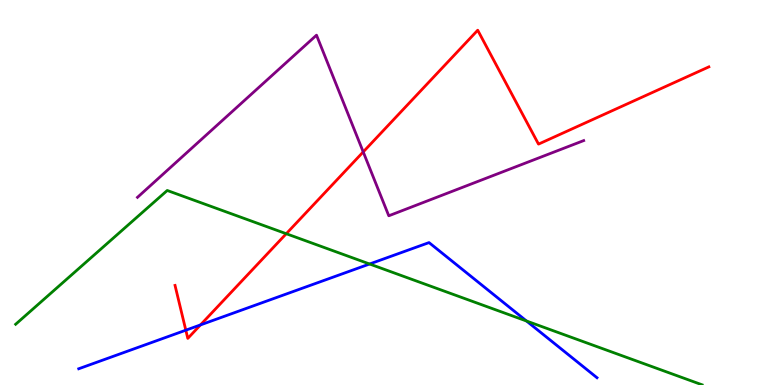[{'lines': ['blue', 'red'], 'intersections': [{'x': 2.4, 'y': 1.42}, {'x': 2.59, 'y': 1.56}]}, {'lines': ['green', 'red'], 'intersections': [{'x': 3.69, 'y': 3.93}]}, {'lines': ['purple', 'red'], 'intersections': [{'x': 4.69, 'y': 6.05}]}, {'lines': ['blue', 'green'], 'intersections': [{'x': 4.77, 'y': 3.14}, {'x': 6.79, 'y': 1.66}]}, {'lines': ['blue', 'purple'], 'intersections': []}, {'lines': ['green', 'purple'], 'intersections': []}]